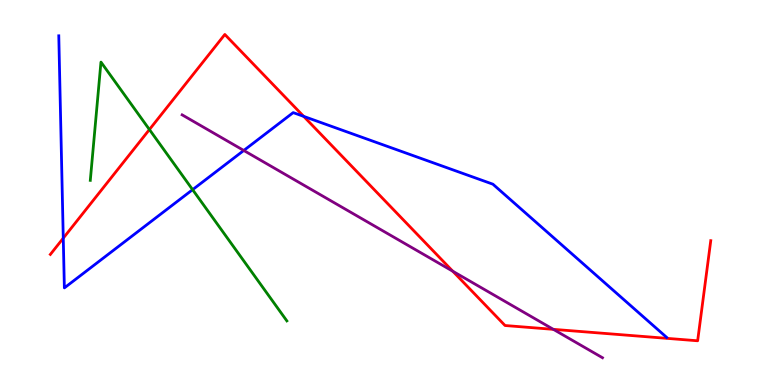[{'lines': ['blue', 'red'], 'intersections': [{'x': 0.816, 'y': 3.81}, {'x': 3.92, 'y': 6.98}]}, {'lines': ['green', 'red'], 'intersections': [{'x': 1.93, 'y': 6.64}]}, {'lines': ['purple', 'red'], 'intersections': [{'x': 5.84, 'y': 2.96}, {'x': 7.14, 'y': 1.45}]}, {'lines': ['blue', 'green'], 'intersections': [{'x': 2.49, 'y': 5.07}]}, {'lines': ['blue', 'purple'], 'intersections': [{'x': 3.15, 'y': 6.09}]}, {'lines': ['green', 'purple'], 'intersections': []}]